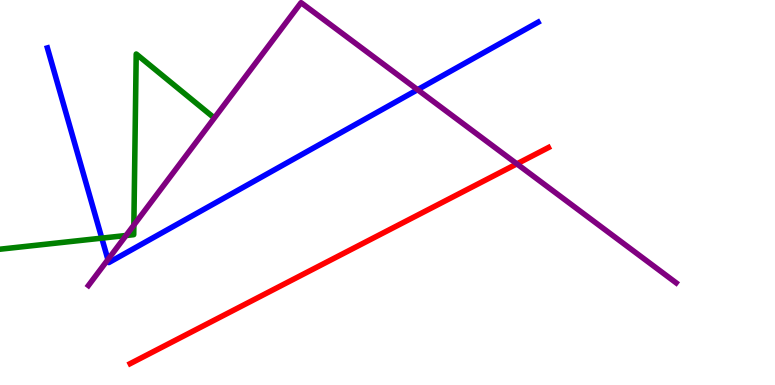[{'lines': ['blue', 'red'], 'intersections': []}, {'lines': ['green', 'red'], 'intersections': []}, {'lines': ['purple', 'red'], 'intersections': [{'x': 6.67, 'y': 5.74}]}, {'lines': ['blue', 'green'], 'intersections': [{'x': 1.31, 'y': 3.81}]}, {'lines': ['blue', 'purple'], 'intersections': [{'x': 1.39, 'y': 3.26}, {'x': 5.39, 'y': 7.67}]}, {'lines': ['green', 'purple'], 'intersections': [{'x': 1.63, 'y': 3.88}, {'x': 1.73, 'y': 4.15}]}]